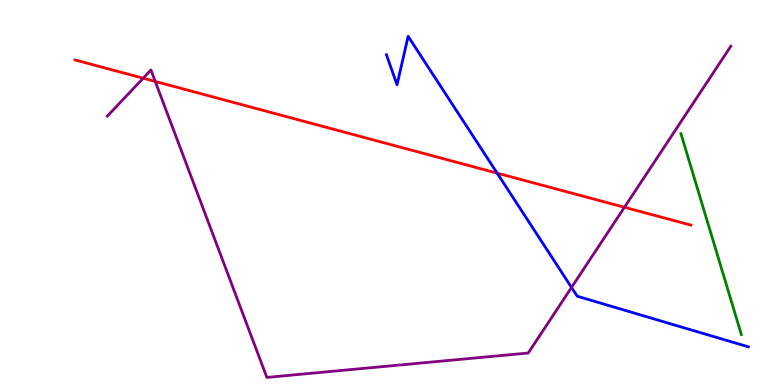[{'lines': ['blue', 'red'], 'intersections': [{'x': 6.41, 'y': 5.5}]}, {'lines': ['green', 'red'], 'intersections': []}, {'lines': ['purple', 'red'], 'intersections': [{'x': 1.85, 'y': 7.97}, {'x': 2.0, 'y': 7.88}, {'x': 8.06, 'y': 4.62}]}, {'lines': ['blue', 'green'], 'intersections': []}, {'lines': ['blue', 'purple'], 'intersections': [{'x': 7.37, 'y': 2.53}]}, {'lines': ['green', 'purple'], 'intersections': []}]